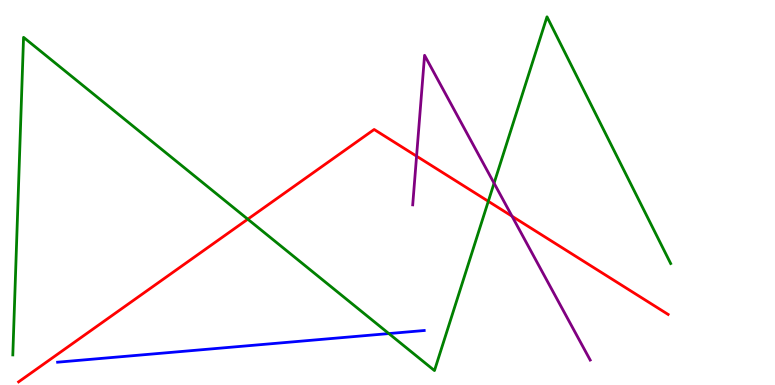[{'lines': ['blue', 'red'], 'intersections': []}, {'lines': ['green', 'red'], 'intersections': [{'x': 3.2, 'y': 4.31}, {'x': 6.3, 'y': 4.77}]}, {'lines': ['purple', 'red'], 'intersections': [{'x': 5.38, 'y': 5.94}, {'x': 6.61, 'y': 4.38}]}, {'lines': ['blue', 'green'], 'intersections': [{'x': 5.02, 'y': 1.34}]}, {'lines': ['blue', 'purple'], 'intersections': []}, {'lines': ['green', 'purple'], 'intersections': [{'x': 6.38, 'y': 5.24}]}]